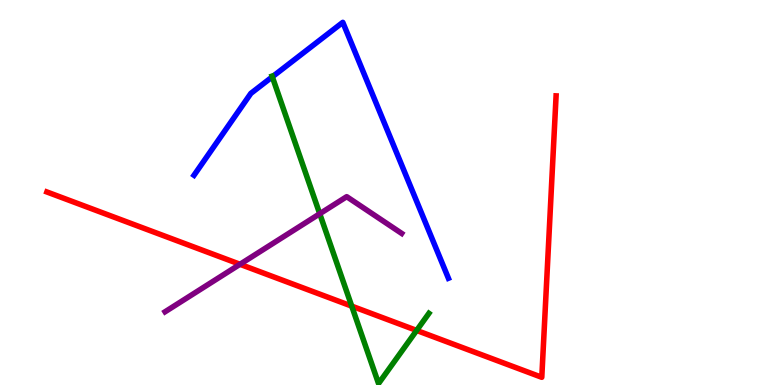[{'lines': ['blue', 'red'], 'intersections': []}, {'lines': ['green', 'red'], 'intersections': [{'x': 4.54, 'y': 2.05}, {'x': 5.38, 'y': 1.42}]}, {'lines': ['purple', 'red'], 'intersections': [{'x': 3.1, 'y': 3.14}]}, {'lines': ['blue', 'green'], 'intersections': [{'x': 3.51, 'y': 8.0}]}, {'lines': ['blue', 'purple'], 'intersections': []}, {'lines': ['green', 'purple'], 'intersections': [{'x': 4.13, 'y': 4.45}]}]